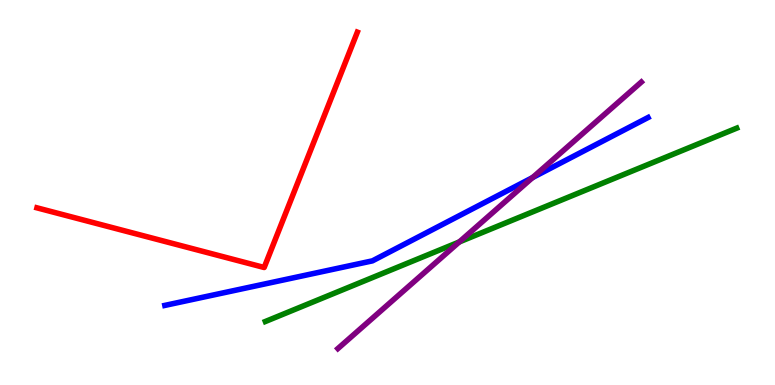[{'lines': ['blue', 'red'], 'intersections': []}, {'lines': ['green', 'red'], 'intersections': []}, {'lines': ['purple', 'red'], 'intersections': []}, {'lines': ['blue', 'green'], 'intersections': []}, {'lines': ['blue', 'purple'], 'intersections': [{'x': 6.87, 'y': 5.39}]}, {'lines': ['green', 'purple'], 'intersections': [{'x': 5.93, 'y': 3.72}]}]